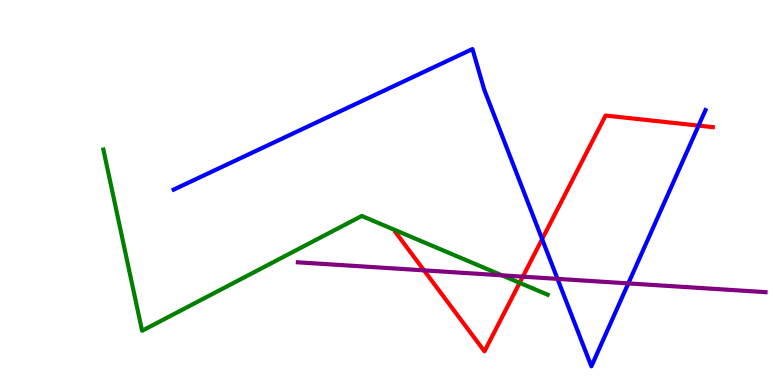[{'lines': ['blue', 'red'], 'intersections': [{'x': 7.0, 'y': 3.79}, {'x': 9.01, 'y': 6.74}]}, {'lines': ['green', 'red'], 'intersections': [{'x': 6.71, 'y': 2.65}]}, {'lines': ['purple', 'red'], 'intersections': [{'x': 5.47, 'y': 2.98}, {'x': 6.75, 'y': 2.81}]}, {'lines': ['blue', 'green'], 'intersections': []}, {'lines': ['blue', 'purple'], 'intersections': [{'x': 7.19, 'y': 2.76}, {'x': 8.11, 'y': 2.64}]}, {'lines': ['green', 'purple'], 'intersections': [{'x': 6.48, 'y': 2.85}]}]